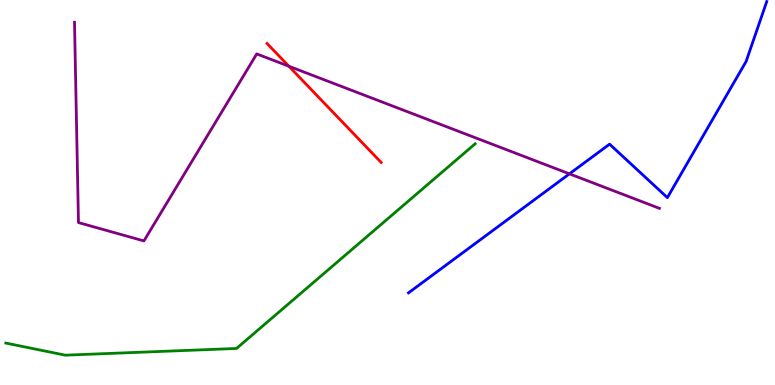[{'lines': ['blue', 'red'], 'intersections': []}, {'lines': ['green', 'red'], 'intersections': []}, {'lines': ['purple', 'red'], 'intersections': [{'x': 3.73, 'y': 8.28}]}, {'lines': ['blue', 'green'], 'intersections': []}, {'lines': ['blue', 'purple'], 'intersections': [{'x': 7.35, 'y': 5.48}]}, {'lines': ['green', 'purple'], 'intersections': []}]